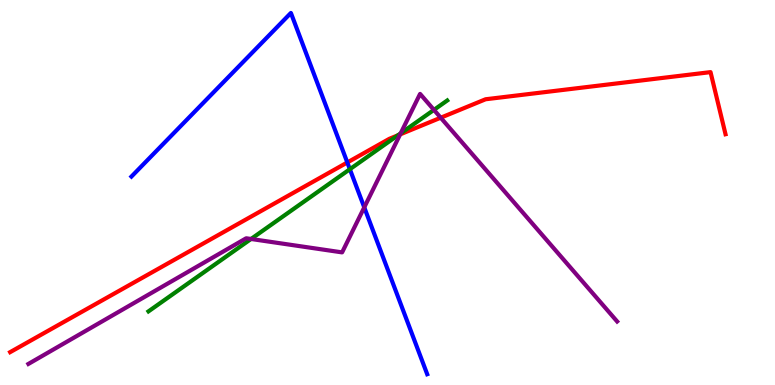[{'lines': ['blue', 'red'], 'intersections': [{'x': 4.48, 'y': 5.78}]}, {'lines': ['green', 'red'], 'intersections': [{'x': 5.13, 'y': 6.49}]}, {'lines': ['purple', 'red'], 'intersections': [{'x': 5.16, 'y': 6.51}, {'x': 5.69, 'y': 6.94}]}, {'lines': ['blue', 'green'], 'intersections': [{'x': 4.51, 'y': 5.6}]}, {'lines': ['blue', 'purple'], 'intersections': [{'x': 4.7, 'y': 4.61}]}, {'lines': ['green', 'purple'], 'intersections': [{'x': 3.24, 'y': 3.79}, {'x': 5.17, 'y': 6.54}, {'x': 5.6, 'y': 7.15}]}]